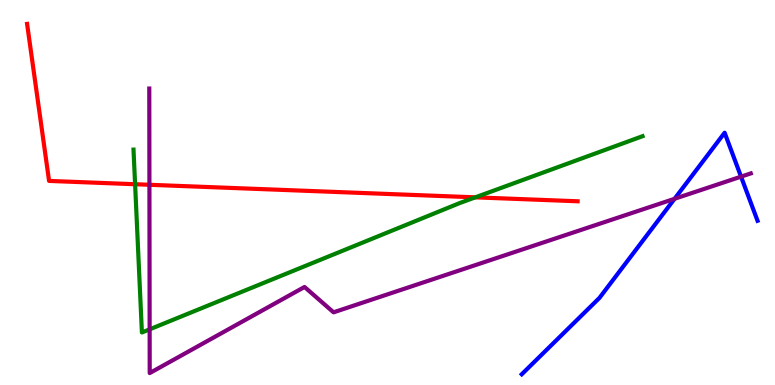[{'lines': ['blue', 'red'], 'intersections': []}, {'lines': ['green', 'red'], 'intersections': [{'x': 1.74, 'y': 5.21}, {'x': 6.13, 'y': 4.87}]}, {'lines': ['purple', 'red'], 'intersections': [{'x': 1.93, 'y': 5.2}]}, {'lines': ['blue', 'green'], 'intersections': []}, {'lines': ['blue', 'purple'], 'intersections': [{'x': 8.7, 'y': 4.84}, {'x': 9.56, 'y': 5.41}]}, {'lines': ['green', 'purple'], 'intersections': [{'x': 1.93, 'y': 1.45}]}]